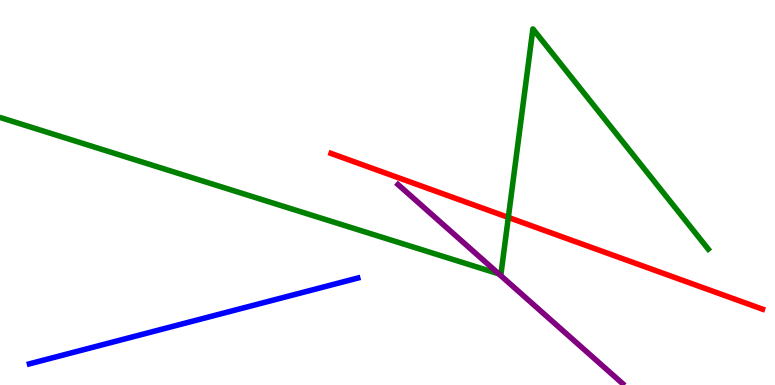[{'lines': ['blue', 'red'], 'intersections': []}, {'lines': ['green', 'red'], 'intersections': [{'x': 6.56, 'y': 4.35}]}, {'lines': ['purple', 'red'], 'intersections': []}, {'lines': ['blue', 'green'], 'intersections': []}, {'lines': ['blue', 'purple'], 'intersections': []}, {'lines': ['green', 'purple'], 'intersections': [{'x': 6.44, 'y': 2.89}]}]